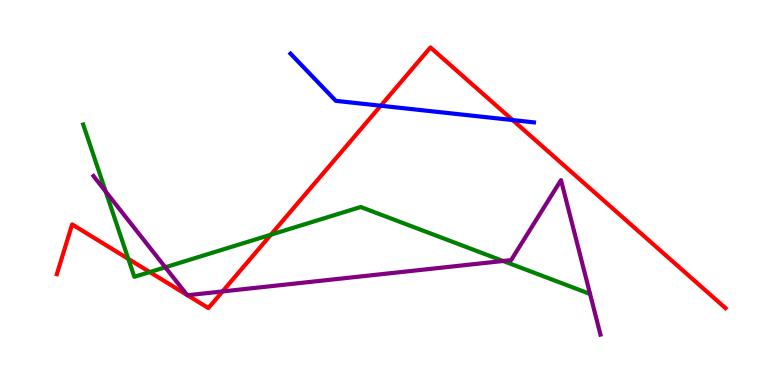[{'lines': ['blue', 'red'], 'intersections': [{'x': 4.91, 'y': 7.25}, {'x': 6.61, 'y': 6.88}]}, {'lines': ['green', 'red'], 'intersections': [{'x': 1.66, 'y': 3.28}, {'x': 1.93, 'y': 2.93}, {'x': 3.5, 'y': 3.9}]}, {'lines': ['purple', 'red'], 'intersections': [{'x': 2.41, 'y': 2.34}, {'x': 2.42, 'y': 2.33}, {'x': 2.87, 'y': 2.43}]}, {'lines': ['blue', 'green'], 'intersections': []}, {'lines': ['blue', 'purple'], 'intersections': []}, {'lines': ['green', 'purple'], 'intersections': [{'x': 1.36, 'y': 5.02}, {'x': 2.13, 'y': 3.06}, {'x': 6.49, 'y': 3.22}]}]